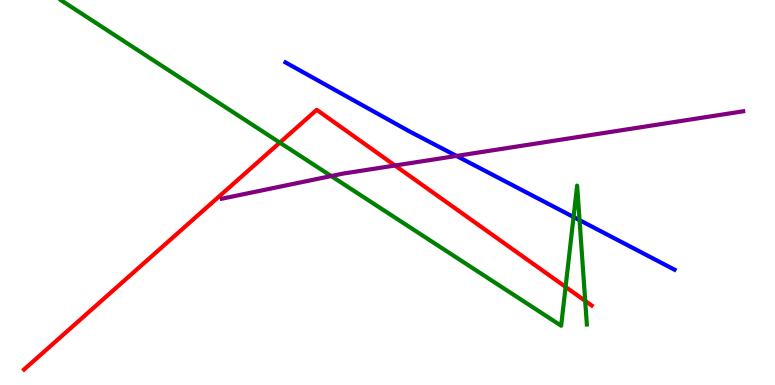[{'lines': ['blue', 'red'], 'intersections': []}, {'lines': ['green', 'red'], 'intersections': [{'x': 3.61, 'y': 6.3}, {'x': 7.3, 'y': 2.55}, {'x': 7.55, 'y': 2.19}]}, {'lines': ['purple', 'red'], 'intersections': [{'x': 5.1, 'y': 5.7}]}, {'lines': ['blue', 'green'], 'intersections': [{'x': 7.4, 'y': 4.36}, {'x': 7.48, 'y': 4.28}]}, {'lines': ['blue', 'purple'], 'intersections': [{'x': 5.89, 'y': 5.95}]}, {'lines': ['green', 'purple'], 'intersections': [{'x': 4.27, 'y': 5.43}]}]